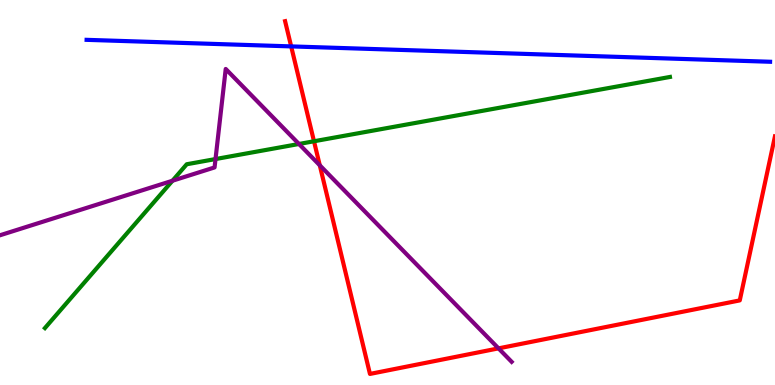[{'lines': ['blue', 'red'], 'intersections': [{'x': 3.76, 'y': 8.79}]}, {'lines': ['green', 'red'], 'intersections': [{'x': 4.05, 'y': 6.33}]}, {'lines': ['purple', 'red'], 'intersections': [{'x': 4.13, 'y': 5.71}, {'x': 6.43, 'y': 0.952}]}, {'lines': ['blue', 'green'], 'intersections': []}, {'lines': ['blue', 'purple'], 'intersections': []}, {'lines': ['green', 'purple'], 'intersections': [{'x': 2.23, 'y': 5.31}, {'x': 2.78, 'y': 5.87}, {'x': 3.86, 'y': 6.26}]}]